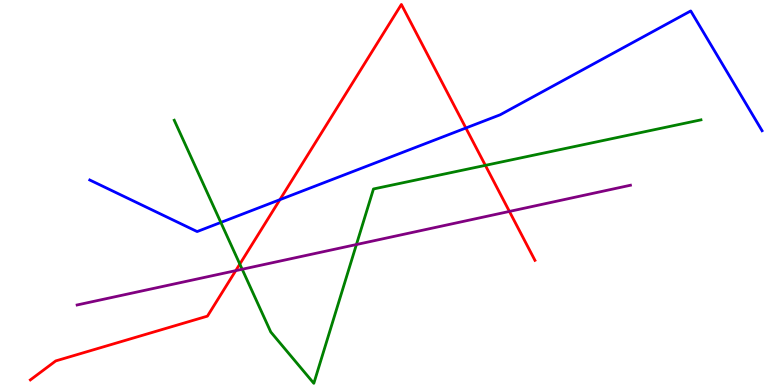[{'lines': ['blue', 'red'], 'intersections': [{'x': 3.61, 'y': 4.81}, {'x': 6.01, 'y': 6.68}]}, {'lines': ['green', 'red'], 'intersections': [{'x': 3.09, 'y': 3.14}, {'x': 6.26, 'y': 5.7}]}, {'lines': ['purple', 'red'], 'intersections': [{'x': 3.04, 'y': 2.97}, {'x': 6.57, 'y': 4.51}]}, {'lines': ['blue', 'green'], 'intersections': [{'x': 2.85, 'y': 4.22}]}, {'lines': ['blue', 'purple'], 'intersections': []}, {'lines': ['green', 'purple'], 'intersections': [{'x': 3.12, 'y': 3.01}, {'x': 4.6, 'y': 3.65}]}]